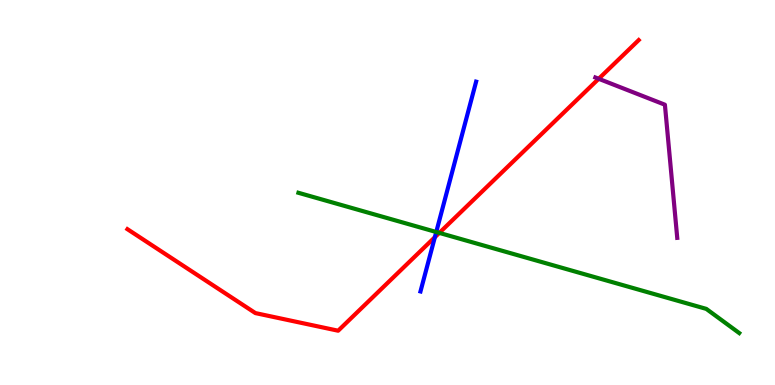[{'lines': ['blue', 'red'], 'intersections': [{'x': 5.61, 'y': 3.84}]}, {'lines': ['green', 'red'], 'intersections': [{'x': 5.67, 'y': 3.95}]}, {'lines': ['purple', 'red'], 'intersections': [{'x': 7.73, 'y': 7.95}]}, {'lines': ['blue', 'green'], 'intersections': [{'x': 5.63, 'y': 3.97}]}, {'lines': ['blue', 'purple'], 'intersections': []}, {'lines': ['green', 'purple'], 'intersections': []}]